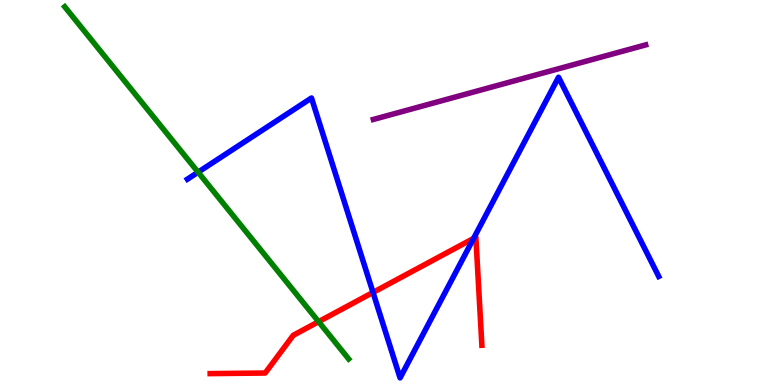[{'lines': ['blue', 'red'], 'intersections': [{'x': 4.81, 'y': 2.4}, {'x': 6.11, 'y': 3.81}]}, {'lines': ['green', 'red'], 'intersections': [{'x': 4.11, 'y': 1.64}]}, {'lines': ['purple', 'red'], 'intersections': []}, {'lines': ['blue', 'green'], 'intersections': [{'x': 2.56, 'y': 5.53}]}, {'lines': ['blue', 'purple'], 'intersections': []}, {'lines': ['green', 'purple'], 'intersections': []}]